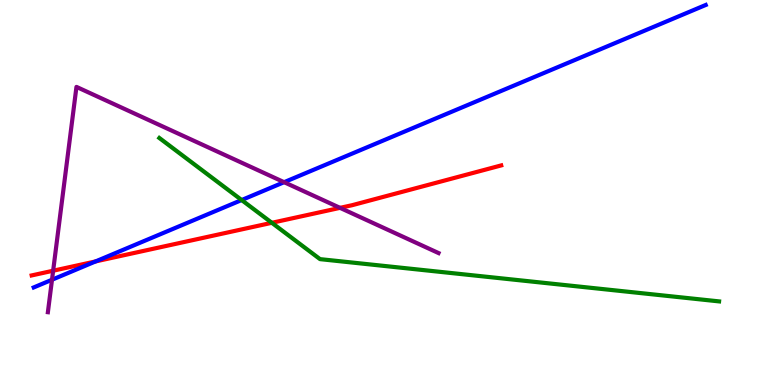[{'lines': ['blue', 'red'], 'intersections': [{'x': 1.23, 'y': 3.21}]}, {'lines': ['green', 'red'], 'intersections': [{'x': 3.51, 'y': 4.21}]}, {'lines': ['purple', 'red'], 'intersections': [{'x': 0.686, 'y': 2.97}, {'x': 4.39, 'y': 4.6}]}, {'lines': ['blue', 'green'], 'intersections': [{'x': 3.12, 'y': 4.8}]}, {'lines': ['blue', 'purple'], 'intersections': [{'x': 0.671, 'y': 2.73}, {'x': 3.67, 'y': 5.27}]}, {'lines': ['green', 'purple'], 'intersections': []}]